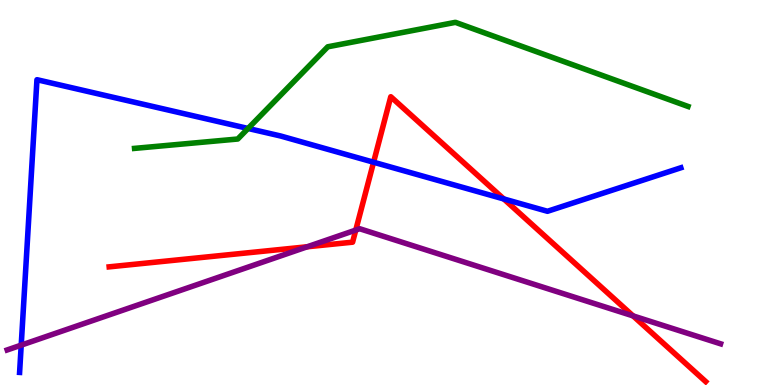[{'lines': ['blue', 'red'], 'intersections': [{'x': 4.82, 'y': 5.79}, {'x': 6.5, 'y': 4.83}]}, {'lines': ['green', 'red'], 'intersections': []}, {'lines': ['purple', 'red'], 'intersections': [{'x': 3.96, 'y': 3.59}, {'x': 4.59, 'y': 4.02}, {'x': 8.17, 'y': 1.79}]}, {'lines': ['blue', 'green'], 'intersections': [{'x': 3.2, 'y': 6.66}]}, {'lines': ['blue', 'purple'], 'intersections': [{'x': 0.274, 'y': 1.04}]}, {'lines': ['green', 'purple'], 'intersections': []}]